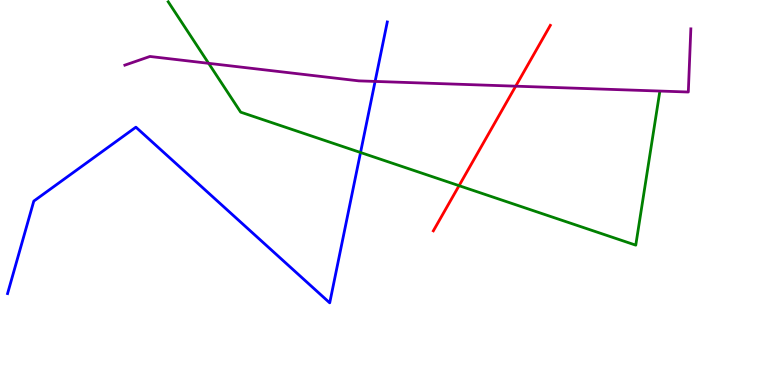[{'lines': ['blue', 'red'], 'intersections': []}, {'lines': ['green', 'red'], 'intersections': [{'x': 5.92, 'y': 5.18}]}, {'lines': ['purple', 'red'], 'intersections': [{'x': 6.65, 'y': 7.76}]}, {'lines': ['blue', 'green'], 'intersections': [{'x': 4.65, 'y': 6.04}]}, {'lines': ['blue', 'purple'], 'intersections': [{'x': 4.84, 'y': 7.89}]}, {'lines': ['green', 'purple'], 'intersections': [{'x': 2.69, 'y': 8.36}]}]